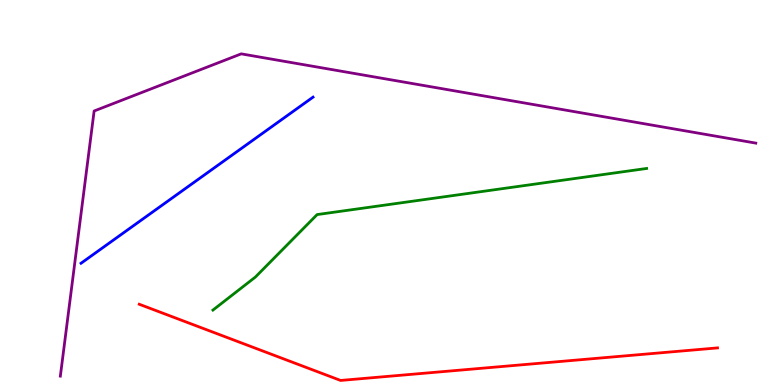[{'lines': ['blue', 'red'], 'intersections': []}, {'lines': ['green', 'red'], 'intersections': []}, {'lines': ['purple', 'red'], 'intersections': []}, {'lines': ['blue', 'green'], 'intersections': []}, {'lines': ['blue', 'purple'], 'intersections': []}, {'lines': ['green', 'purple'], 'intersections': []}]